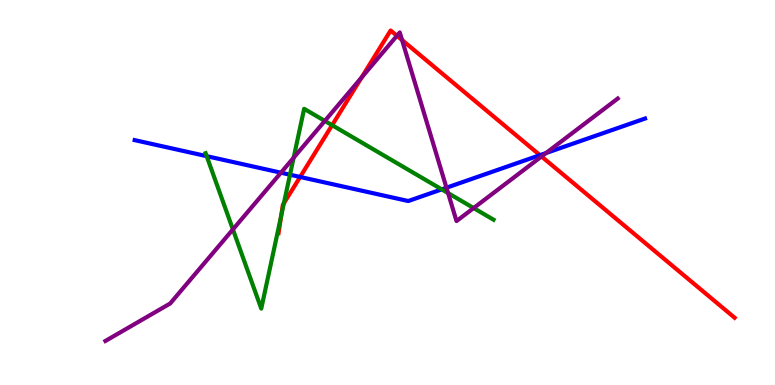[{'lines': ['blue', 'red'], 'intersections': [{'x': 3.87, 'y': 5.4}, {'x': 6.97, 'y': 5.97}]}, {'lines': ['green', 'red'], 'intersections': [{'x': 3.63, 'y': 4.39}, {'x': 3.66, 'y': 4.72}, {'x': 4.29, 'y': 6.75}]}, {'lines': ['purple', 'red'], 'intersections': [{'x': 4.67, 'y': 7.99}, {'x': 5.12, 'y': 9.07}, {'x': 5.19, 'y': 8.96}, {'x': 6.99, 'y': 5.94}]}, {'lines': ['blue', 'green'], 'intersections': [{'x': 2.67, 'y': 5.94}, {'x': 3.74, 'y': 5.46}, {'x': 5.7, 'y': 5.08}]}, {'lines': ['blue', 'purple'], 'intersections': [{'x': 3.63, 'y': 5.51}, {'x': 5.76, 'y': 5.12}, {'x': 7.05, 'y': 6.03}]}, {'lines': ['green', 'purple'], 'intersections': [{'x': 3.01, 'y': 4.04}, {'x': 3.79, 'y': 5.9}, {'x': 4.19, 'y': 6.86}, {'x': 5.78, 'y': 4.98}, {'x': 6.11, 'y': 4.6}]}]